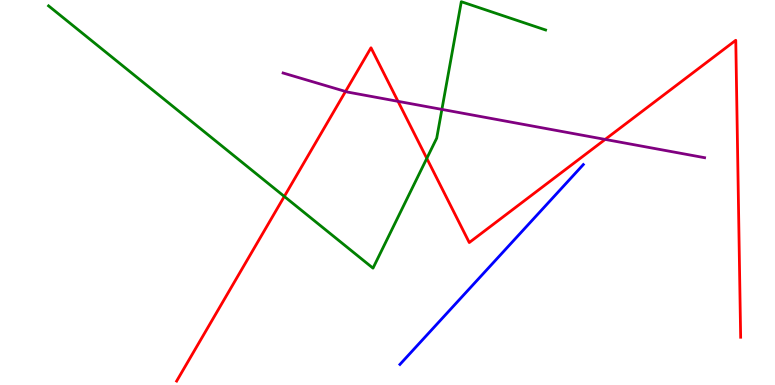[{'lines': ['blue', 'red'], 'intersections': []}, {'lines': ['green', 'red'], 'intersections': [{'x': 3.67, 'y': 4.9}, {'x': 5.51, 'y': 5.89}]}, {'lines': ['purple', 'red'], 'intersections': [{'x': 4.46, 'y': 7.62}, {'x': 5.14, 'y': 7.37}, {'x': 7.81, 'y': 6.38}]}, {'lines': ['blue', 'green'], 'intersections': []}, {'lines': ['blue', 'purple'], 'intersections': []}, {'lines': ['green', 'purple'], 'intersections': [{'x': 5.7, 'y': 7.16}]}]